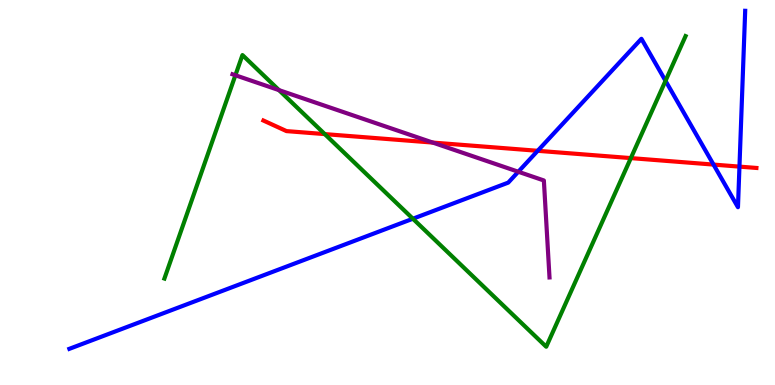[{'lines': ['blue', 'red'], 'intersections': [{'x': 6.94, 'y': 6.08}, {'x': 9.21, 'y': 5.73}, {'x': 9.54, 'y': 5.67}]}, {'lines': ['green', 'red'], 'intersections': [{'x': 4.19, 'y': 6.52}, {'x': 8.14, 'y': 5.89}]}, {'lines': ['purple', 'red'], 'intersections': [{'x': 5.58, 'y': 6.3}]}, {'lines': ['blue', 'green'], 'intersections': [{'x': 5.33, 'y': 4.32}, {'x': 8.59, 'y': 7.9}]}, {'lines': ['blue', 'purple'], 'intersections': [{'x': 6.69, 'y': 5.54}]}, {'lines': ['green', 'purple'], 'intersections': [{'x': 3.04, 'y': 8.05}, {'x': 3.6, 'y': 7.66}]}]